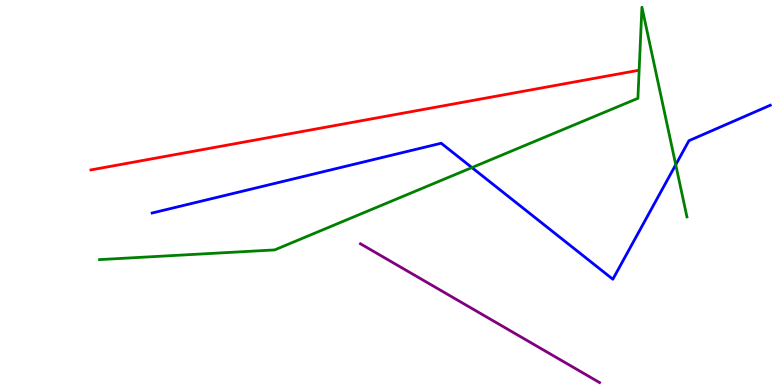[{'lines': ['blue', 'red'], 'intersections': []}, {'lines': ['green', 'red'], 'intersections': []}, {'lines': ['purple', 'red'], 'intersections': []}, {'lines': ['blue', 'green'], 'intersections': [{'x': 6.09, 'y': 5.65}, {'x': 8.72, 'y': 5.72}]}, {'lines': ['blue', 'purple'], 'intersections': []}, {'lines': ['green', 'purple'], 'intersections': []}]